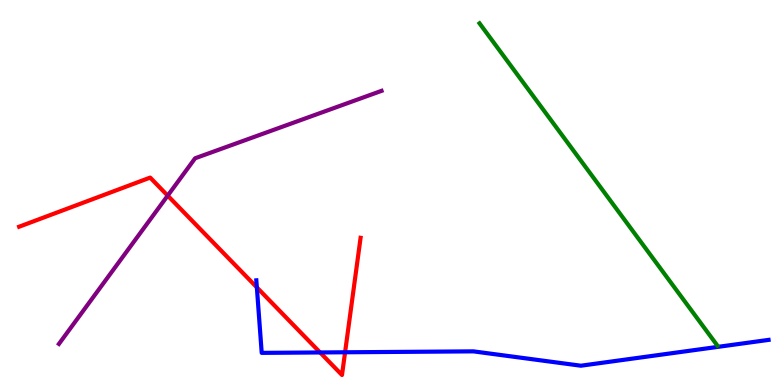[{'lines': ['blue', 'red'], 'intersections': [{'x': 3.31, 'y': 2.54}, {'x': 4.13, 'y': 0.845}, {'x': 4.45, 'y': 0.85}]}, {'lines': ['green', 'red'], 'intersections': []}, {'lines': ['purple', 'red'], 'intersections': [{'x': 2.16, 'y': 4.92}]}, {'lines': ['blue', 'green'], 'intersections': []}, {'lines': ['blue', 'purple'], 'intersections': []}, {'lines': ['green', 'purple'], 'intersections': []}]